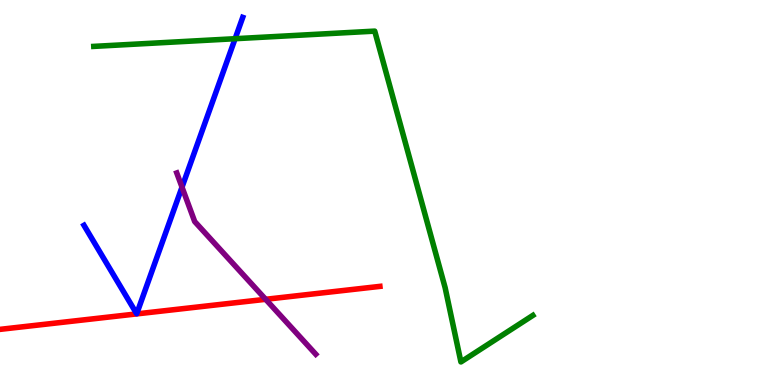[{'lines': ['blue', 'red'], 'intersections': []}, {'lines': ['green', 'red'], 'intersections': []}, {'lines': ['purple', 'red'], 'intersections': [{'x': 3.43, 'y': 2.23}]}, {'lines': ['blue', 'green'], 'intersections': [{'x': 3.03, 'y': 8.99}]}, {'lines': ['blue', 'purple'], 'intersections': [{'x': 2.35, 'y': 5.14}]}, {'lines': ['green', 'purple'], 'intersections': []}]